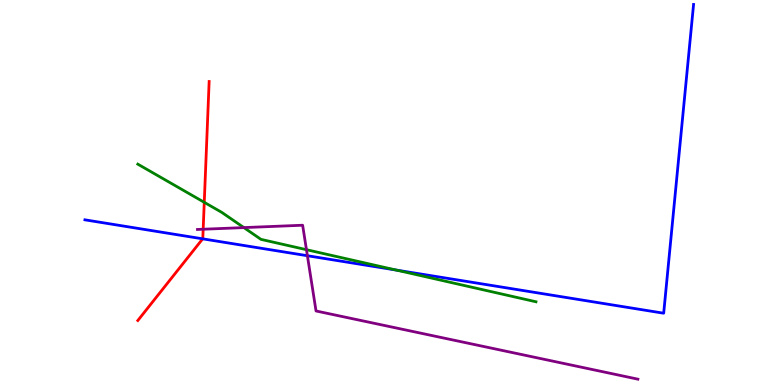[{'lines': ['blue', 'red'], 'intersections': [{'x': 2.62, 'y': 3.8}]}, {'lines': ['green', 'red'], 'intersections': [{'x': 2.64, 'y': 4.75}]}, {'lines': ['purple', 'red'], 'intersections': [{'x': 2.62, 'y': 4.05}]}, {'lines': ['blue', 'green'], 'intersections': [{'x': 5.11, 'y': 2.99}]}, {'lines': ['blue', 'purple'], 'intersections': [{'x': 3.97, 'y': 3.36}]}, {'lines': ['green', 'purple'], 'intersections': [{'x': 3.15, 'y': 4.09}, {'x': 3.95, 'y': 3.51}]}]